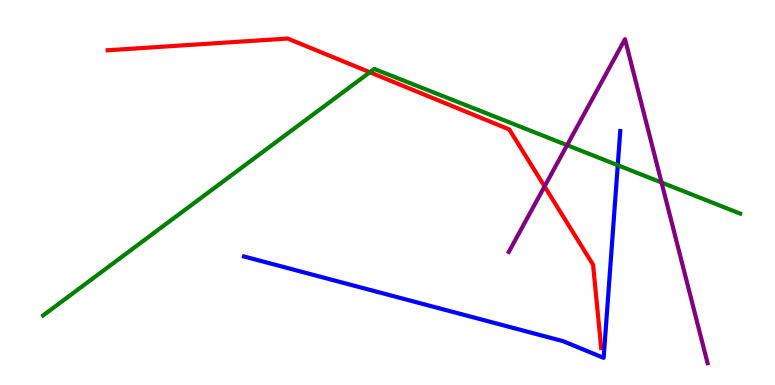[{'lines': ['blue', 'red'], 'intersections': []}, {'lines': ['green', 'red'], 'intersections': [{'x': 4.77, 'y': 8.12}]}, {'lines': ['purple', 'red'], 'intersections': [{'x': 7.03, 'y': 5.16}]}, {'lines': ['blue', 'green'], 'intersections': [{'x': 7.97, 'y': 5.71}]}, {'lines': ['blue', 'purple'], 'intersections': []}, {'lines': ['green', 'purple'], 'intersections': [{'x': 7.32, 'y': 6.23}, {'x': 8.54, 'y': 5.26}]}]